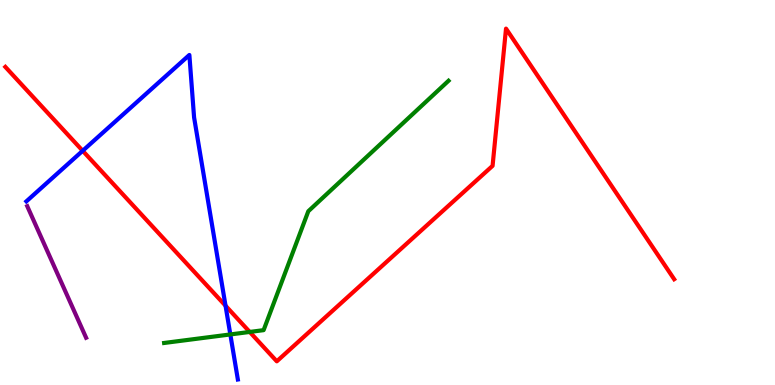[{'lines': ['blue', 'red'], 'intersections': [{'x': 1.07, 'y': 6.08}, {'x': 2.91, 'y': 2.06}]}, {'lines': ['green', 'red'], 'intersections': [{'x': 3.22, 'y': 1.38}]}, {'lines': ['purple', 'red'], 'intersections': []}, {'lines': ['blue', 'green'], 'intersections': [{'x': 2.97, 'y': 1.31}]}, {'lines': ['blue', 'purple'], 'intersections': []}, {'lines': ['green', 'purple'], 'intersections': []}]